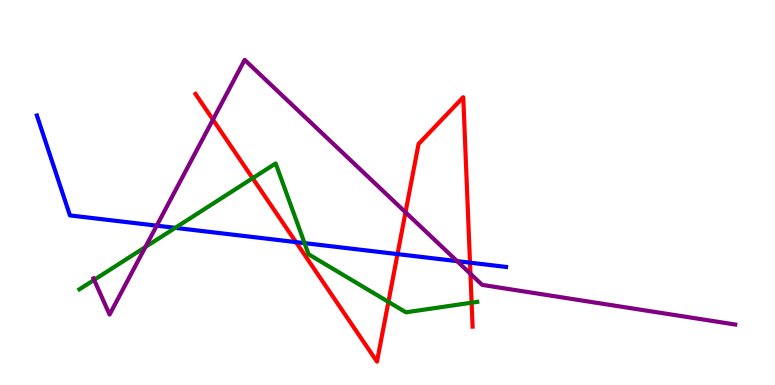[{'lines': ['blue', 'red'], 'intersections': [{'x': 3.82, 'y': 3.71}, {'x': 5.13, 'y': 3.4}, {'x': 6.06, 'y': 3.18}]}, {'lines': ['green', 'red'], 'intersections': [{'x': 3.26, 'y': 5.37}, {'x': 5.01, 'y': 2.16}, {'x': 6.09, 'y': 2.14}]}, {'lines': ['purple', 'red'], 'intersections': [{'x': 2.75, 'y': 6.89}, {'x': 5.23, 'y': 4.49}, {'x': 6.07, 'y': 2.89}]}, {'lines': ['blue', 'green'], 'intersections': [{'x': 2.26, 'y': 4.08}, {'x': 3.93, 'y': 3.69}]}, {'lines': ['blue', 'purple'], 'intersections': [{'x': 2.02, 'y': 4.14}, {'x': 5.9, 'y': 3.22}]}, {'lines': ['green', 'purple'], 'intersections': [{'x': 1.21, 'y': 2.73}, {'x': 1.88, 'y': 3.58}]}]